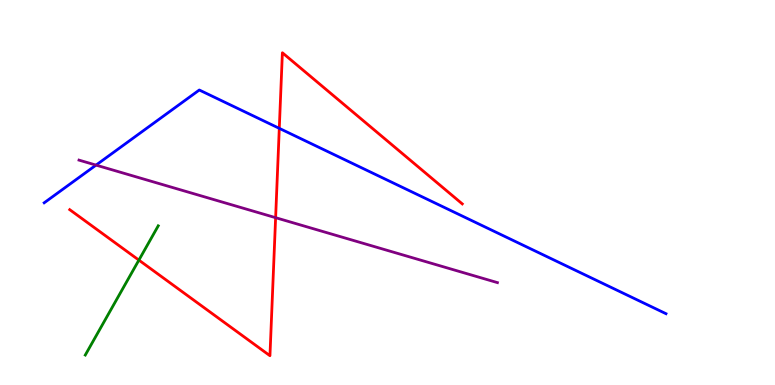[{'lines': ['blue', 'red'], 'intersections': [{'x': 3.6, 'y': 6.67}]}, {'lines': ['green', 'red'], 'intersections': [{'x': 1.79, 'y': 3.24}]}, {'lines': ['purple', 'red'], 'intersections': [{'x': 3.56, 'y': 4.35}]}, {'lines': ['blue', 'green'], 'intersections': []}, {'lines': ['blue', 'purple'], 'intersections': [{'x': 1.24, 'y': 5.71}]}, {'lines': ['green', 'purple'], 'intersections': []}]